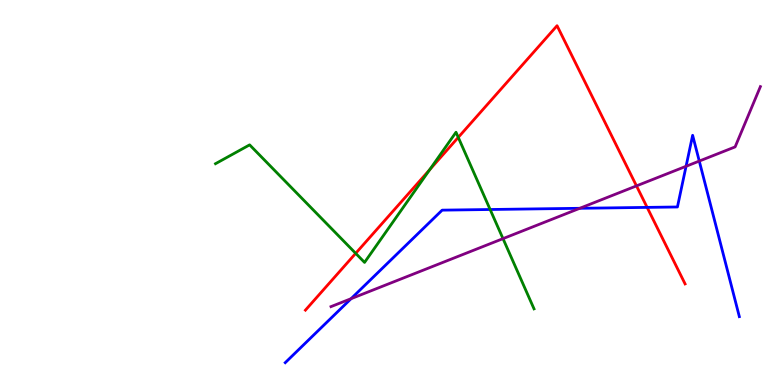[{'lines': ['blue', 'red'], 'intersections': [{'x': 8.35, 'y': 4.61}]}, {'lines': ['green', 'red'], 'intersections': [{'x': 4.59, 'y': 3.42}, {'x': 5.54, 'y': 5.59}, {'x': 5.91, 'y': 6.43}]}, {'lines': ['purple', 'red'], 'intersections': [{'x': 8.21, 'y': 5.17}]}, {'lines': ['blue', 'green'], 'intersections': [{'x': 6.32, 'y': 4.56}]}, {'lines': ['blue', 'purple'], 'intersections': [{'x': 4.53, 'y': 2.24}, {'x': 7.48, 'y': 4.59}, {'x': 8.85, 'y': 5.68}, {'x': 9.02, 'y': 5.82}]}, {'lines': ['green', 'purple'], 'intersections': [{'x': 6.49, 'y': 3.8}]}]